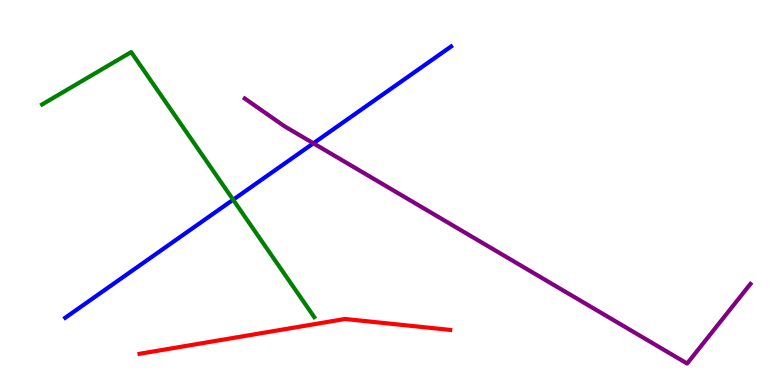[{'lines': ['blue', 'red'], 'intersections': []}, {'lines': ['green', 'red'], 'intersections': []}, {'lines': ['purple', 'red'], 'intersections': []}, {'lines': ['blue', 'green'], 'intersections': [{'x': 3.01, 'y': 4.81}]}, {'lines': ['blue', 'purple'], 'intersections': [{'x': 4.04, 'y': 6.28}]}, {'lines': ['green', 'purple'], 'intersections': []}]